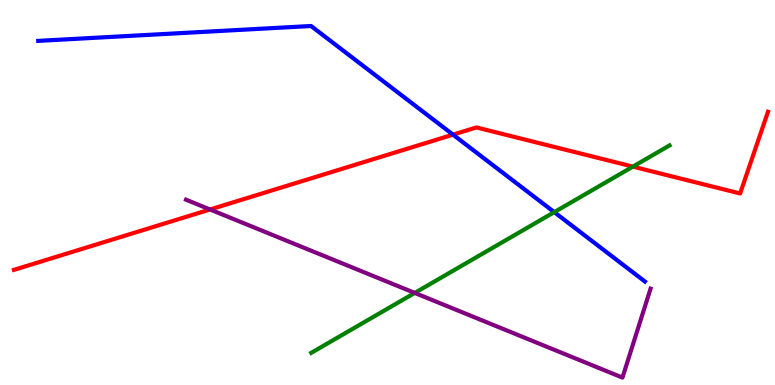[{'lines': ['blue', 'red'], 'intersections': [{'x': 5.85, 'y': 6.5}]}, {'lines': ['green', 'red'], 'intersections': [{'x': 8.17, 'y': 5.67}]}, {'lines': ['purple', 'red'], 'intersections': [{'x': 2.71, 'y': 4.56}]}, {'lines': ['blue', 'green'], 'intersections': [{'x': 7.15, 'y': 4.49}]}, {'lines': ['blue', 'purple'], 'intersections': []}, {'lines': ['green', 'purple'], 'intersections': [{'x': 5.35, 'y': 2.39}]}]